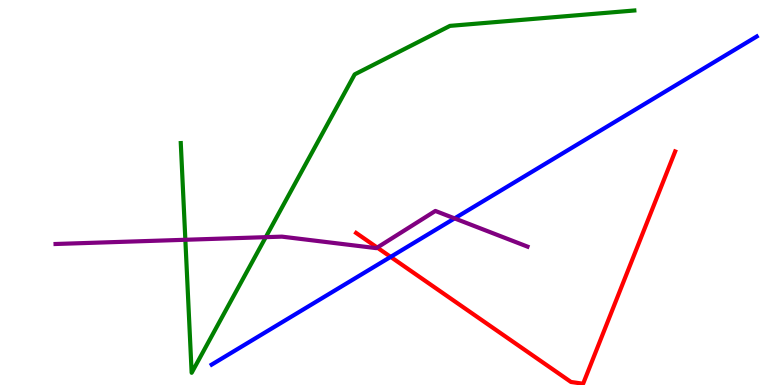[{'lines': ['blue', 'red'], 'intersections': [{'x': 5.04, 'y': 3.33}]}, {'lines': ['green', 'red'], 'intersections': []}, {'lines': ['purple', 'red'], 'intersections': [{'x': 4.87, 'y': 3.57}]}, {'lines': ['blue', 'green'], 'intersections': []}, {'lines': ['blue', 'purple'], 'intersections': [{'x': 5.87, 'y': 4.33}]}, {'lines': ['green', 'purple'], 'intersections': [{'x': 2.39, 'y': 3.77}, {'x': 3.43, 'y': 3.84}]}]